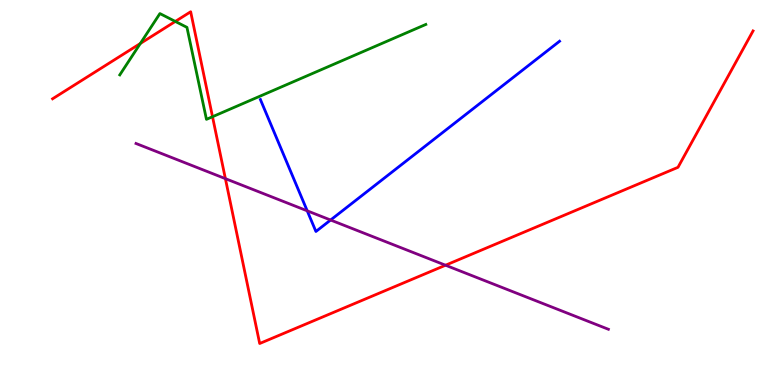[{'lines': ['blue', 'red'], 'intersections': []}, {'lines': ['green', 'red'], 'intersections': [{'x': 1.81, 'y': 8.87}, {'x': 2.26, 'y': 9.44}, {'x': 2.74, 'y': 6.97}]}, {'lines': ['purple', 'red'], 'intersections': [{'x': 2.91, 'y': 5.36}, {'x': 5.75, 'y': 3.11}]}, {'lines': ['blue', 'green'], 'intersections': []}, {'lines': ['blue', 'purple'], 'intersections': [{'x': 3.96, 'y': 4.52}, {'x': 4.27, 'y': 4.29}]}, {'lines': ['green', 'purple'], 'intersections': []}]